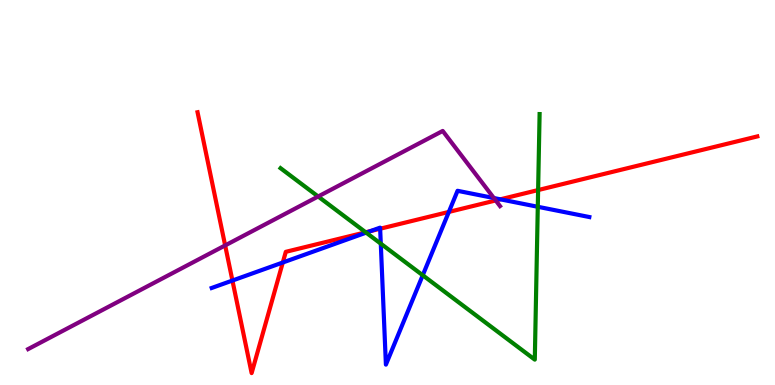[{'lines': ['blue', 'red'], 'intersections': [{'x': 3.0, 'y': 2.71}, {'x': 3.65, 'y': 3.18}, {'x': 4.78, 'y': 4.0}, {'x': 4.91, 'y': 4.06}, {'x': 5.79, 'y': 4.5}, {'x': 6.46, 'y': 4.82}]}, {'lines': ['green', 'red'], 'intersections': [{'x': 4.72, 'y': 3.97}, {'x': 6.94, 'y': 5.06}]}, {'lines': ['purple', 'red'], 'intersections': [{'x': 2.91, 'y': 3.63}, {'x': 6.4, 'y': 4.79}]}, {'lines': ['blue', 'green'], 'intersections': [{'x': 4.72, 'y': 3.96}, {'x': 4.91, 'y': 3.67}, {'x': 5.45, 'y': 2.85}, {'x': 6.94, 'y': 4.63}]}, {'lines': ['blue', 'purple'], 'intersections': [{'x': 6.37, 'y': 4.86}]}, {'lines': ['green', 'purple'], 'intersections': [{'x': 4.11, 'y': 4.9}]}]